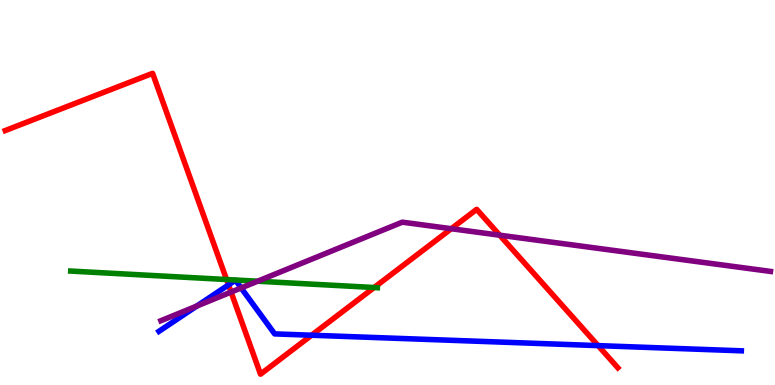[{'lines': ['blue', 'red'], 'intersections': [{'x': 2.95, 'y': 2.6}, {'x': 4.02, 'y': 1.29}, {'x': 7.72, 'y': 1.02}]}, {'lines': ['green', 'red'], 'intersections': [{'x': 2.92, 'y': 2.74}, {'x': 4.83, 'y': 2.53}]}, {'lines': ['purple', 'red'], 'intersections': [{'x': 2.98, 'y': 2.41}, {'x': 5.82, 'y': 4.06}, {'x': 6.45, 'y': 3.89}]}, {'lines': ['blue', 'green'], 'intersections': []}, {'lines': ['blue', 'purple'], 'intersections': [{'x': 2.54, 'y': 2.05}, {'x': 3.11, 'y': 2.52}]}, {'lines': ['green', 'purple'], 'intersections': [{'x': 3.32, 'y': 2.7}]}]